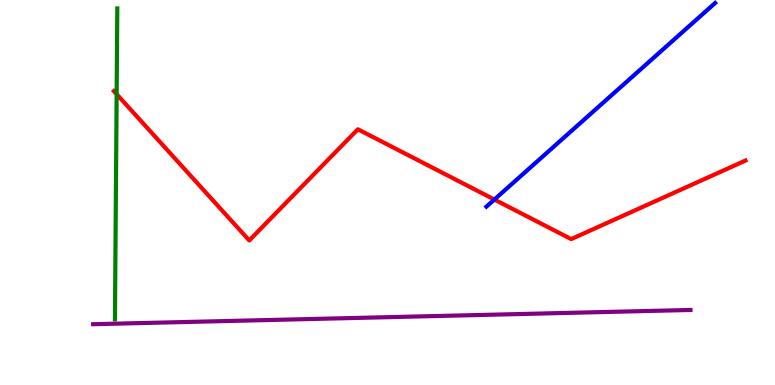[{'lines': ['blue', 'red'], 'intersections': [{'x': 6.38, 'y': 4.82}]}, {'lines': ['green', 'red'], 'intersections': [{'x': 1.51, 'y': 7.55}]}, {'lines': ['purple', 'red'], 'intersections': []}, {'lines': ['blue', 'green'], 'intersections': []}, {'lines': ['blue', 'purple'], 'intersections': []}, {'lines': ['green', 'purple'], 'intersections': []}]